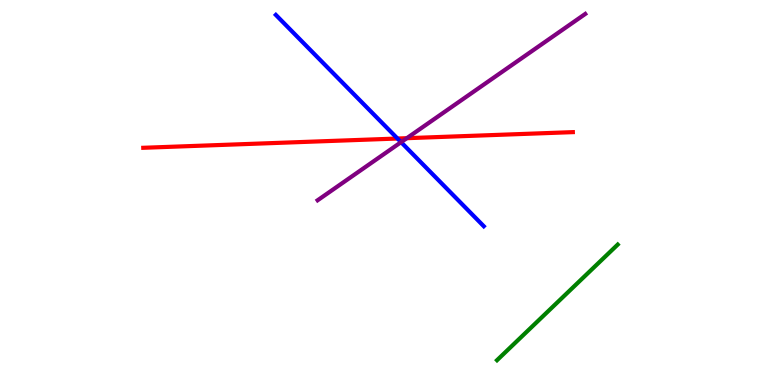[{'lines': ['blue', 'red'], 'intersections': [{'x': 5.13, 'y': 6.4}]}, {'lines': ['green', 'red'], 'intersections': []}, {'lines': ['purple', 'red'], 'intersections': [{'x': 5.25, 'y': 6.41}]}, {'lines': ['blue', 'green'], 'intersections': []}, {'lines': ['blue', 'purple'], 'intersections': [{'x': 5.18, 'y': 6.31}]}, {'lines': ['green', 'purple'], 'intersections': []}]